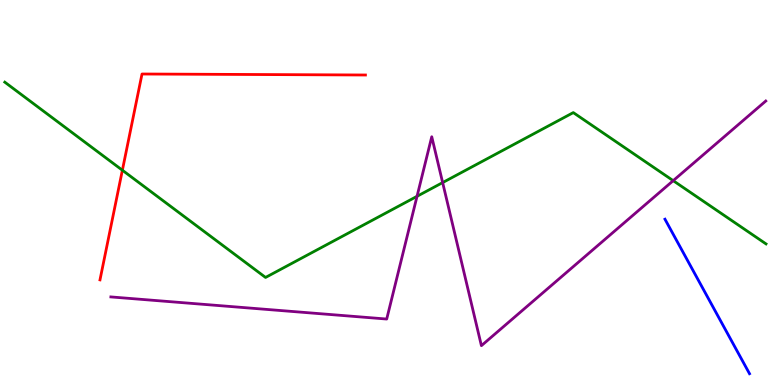[{'lines': ['blue', 'red'], 'intersections': []}, {'lines': ['green', 'red'], 'intersections': [{'x': 1.58, 'y': 5.58}]}, {'lines': ['purple', 'red'], 'intersections': []}, {'lines': ['blue', 'green'], 'intersections': []}, {'lines': ['blue', 'purple'], 'intersections': []}, {'lines': ['green', 'purple'], 'intersections': [{'x': 5.38, 'y': 4.9}, {'x': 5.71, 'y': 5.26}, {'x': 8.69, 'y': 5.31}]}]